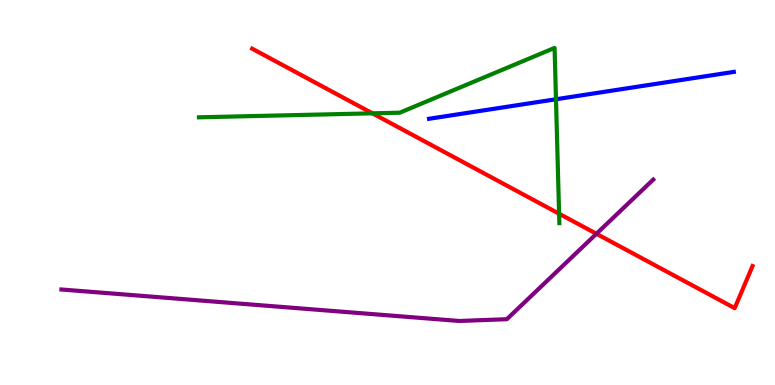[{'lines': ['blue', 'red'], 'intersections': []}, {'lines': ['green', 'red'], 'intersections': [{'x': 4.81, 'y': 7.06}, {'x': 7.21, 'y': 4.45}]}, {'lines': ['purple', 'red'], 'intersections': [{'x': 7.7, 'y': 3.93}]}, {'lines': ['blue', 'green'], 'intersections': [{'x': 7.17, 'y': 7.42}]}, {'lines': ['blue', 'purple'], 'intersections': []}, {'lines': ['green', 'purple'], 'intersections': []}]